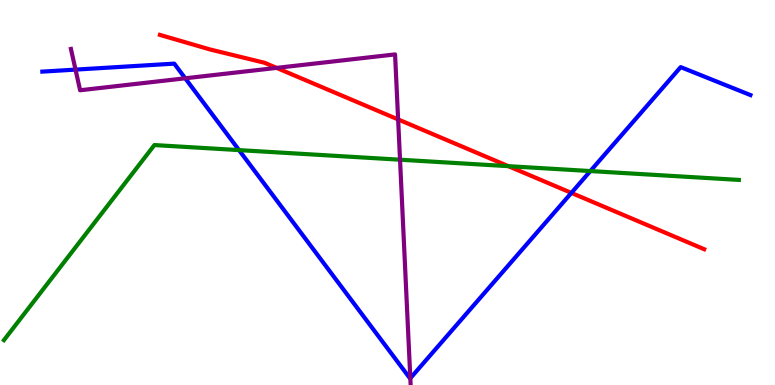[{'lines': ['blue', 'red'], 'intersections': [{'x': 7.37, 'y': 4.99}]}, {'lines': ['green', 'red'], 'intersections': [{'x': 6.56, 'y': 5.68}]}, {'lines': ['purple', 'red'], 'intersections': [{'x': 3.57, 'y': 8.24}, {'x': 5.14, 'y': 6.9}]}, {'lines': ['blue', 'green'], 'intersections': [{'x': 3.08, 'y': 6.1}, {'x': 7.62, 'y': 5.56}]}, {'lines': ['blue', 'purple'], 'intersections': [{'x': 0.974, 'y': 8.19}, {'x': 2.39, 'y': 7.97}, {'x': 5.29, 'y': 0.176}]}, {'lines': ['green', 'purple'], 'intersections': [{'x': 5.16, 'y': 5.85}]}]